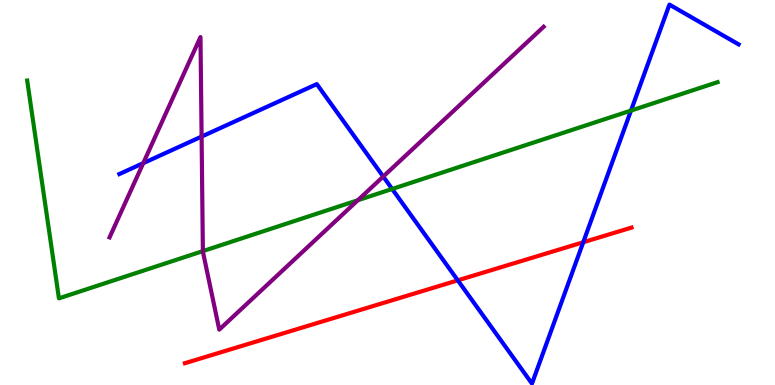[{'lines': ['blue', 'red'], 'intersections': [{'x': 5.91, 'y': 2.72}, {'x': 7.53, 'y': 3.71}]}, {'lines': ['green', 'red'], 'intersections': []}, {'lines': ['purple', 'red'], 'intersections': []}, {'lines': ['blue', 'green'], 'intersections': [{'x': 5.06, 'y': 5.09}, {'x': 8.14, 'y': 7.13}]}, {'lines': ['blue', 'purple'], 'intersections': [{'x': 1.85, 'y': 5.76}, {'x': 2.6, 'y': 6.45}, {'x': 4.94, 'y': 5.41}]}, {'lines': ['green', 'purple'], 'intersections': [{'x': 2.62, 'y': 3.48}, {'x': 4.62, 'y': 4.8}]}]